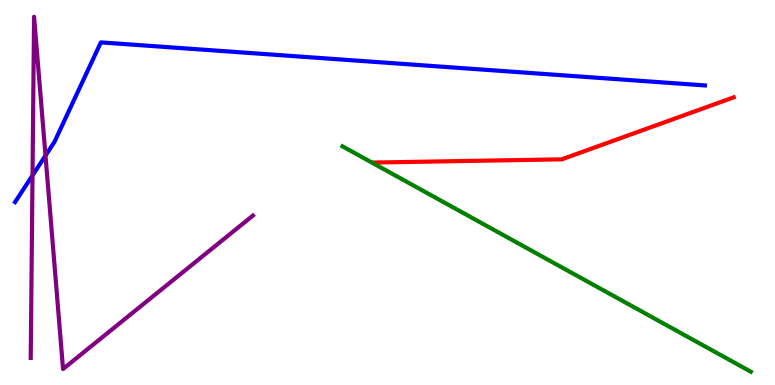[{'lines': ['blue', 'red'], 'intersections': []}, {'lines': ['green', 'red'], 'intersections': []}, {'lines': ['purple', 'red'], 'intersections': []}, {'lines': ['blue', 'green'], 'intersections': []}, {'lines': ['blue', 'purple'], 'intersections': [{'x': 0.42, 'y': 5.44}, {'x': 0.587, 'y': 5.96}]}, {'lines': ['green', 'purple'], 'intersections': []}]